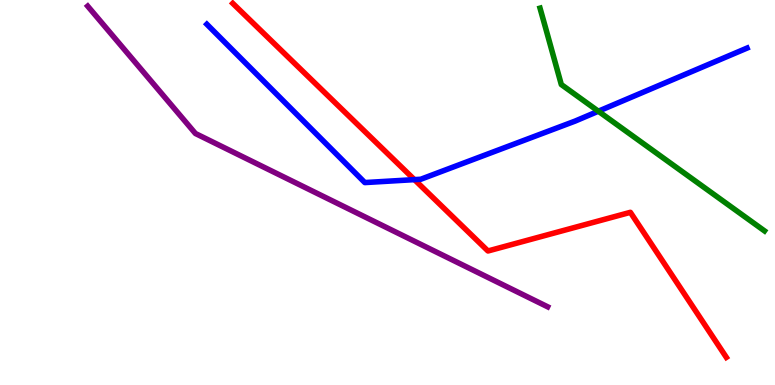[{'lines': ['blue', 'red'], 'intersections': [{'x': 5.35, 'y': 5.33}]}, {'lines': ['green', 'red'], 'intersections': []}, {'lines': ['purple', 'red'], 'intersections': []}, {'lines': ['blue', 'green'], 'intersections': [{'x': 7.72, 'y': 7.11}]}, {'lines': ['blue', 'purple'], 'intersections': []}, {'lines': ['green', 'purple'], 'intersections': []}]